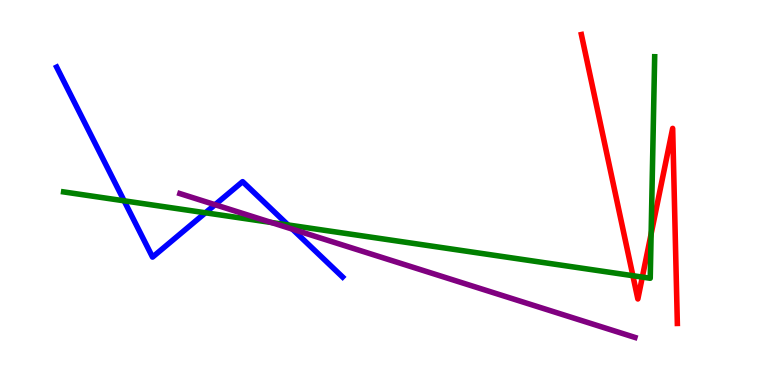[{'lines': ['blue', 'red'], 'intersections': []}, {'lines': ['green', 'red'], 'intersections': [{'x': 8.17, 'y': 2.84}, {'x': 8.29, 'y': 2.8}, {'x': 8.4, 'y': 3.92}]}, {'lines': ['purple', 'red'], 'intersections': []}, {'lines': ['blue', 'green'], 'intersections': [{'x': 1.6, 'y': 4.78}, {'x': 2.65, 'y': 4.47}, {'x': 3.72, 'y': 4.16}]}, {'lines': ['blue', 'purple'], 'intersections': [{'x': 2.78, 'y': 4.68}, {'x': 3.77, 'y': 4.05}]}, {'lines': ['green', 'purple'], 'intersections': [{'x': 3.5, 'y': 4.22}]}]